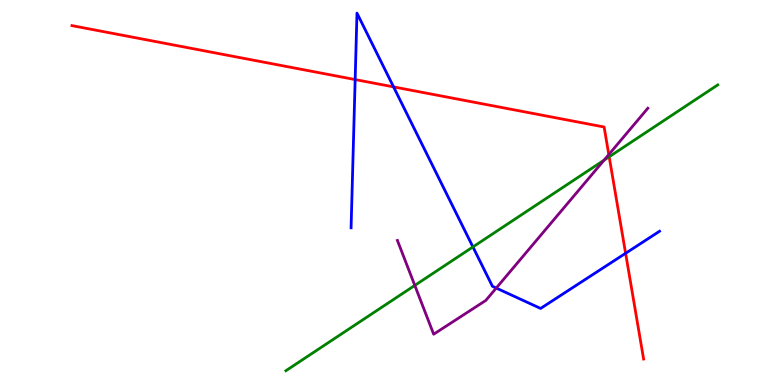[{'lines': ['blue', 'red'], 'intersections': [{'x': 4.58, 'y': 7.93}, {'x': 5.08, 'y': 7.74}, {'x': 8.07, 'y': 3.42}]}, {'lines': ['green', 'red'], 'intersections': [{'x': 7.86, 'y': 5.93}]}, {'lines': ['purple', 'red'], 'intersections': [{'x': 7.86, 'y': 5.99}]}, {'lines': ['blue', 'green'], 'intersections': [{'x': 6.1, 'y': 3.59}]}, {'lines': ['blue', 'purple'], 'intersections': [{'x': 6.4, 'y': 2.52}]}, {'lines': ['green', 'purple'], 'intersections': [{'x': 5.35, 'y': 2.59}, {'x': 7.79, 'y': 5.84}]}]